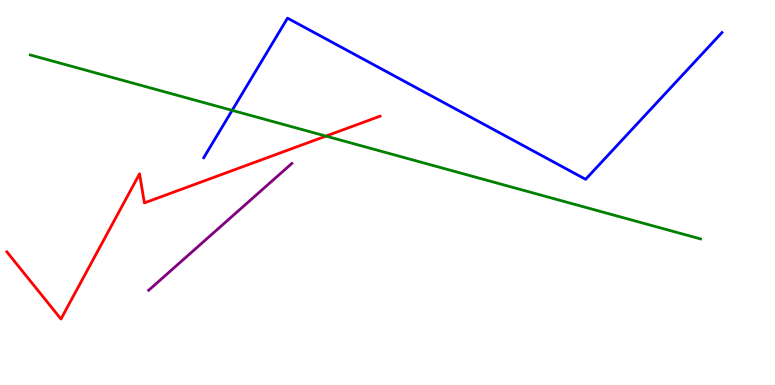[{'lines': ['blue', 'red'], 'intersections': []}, {'lines': ['green', 'red'], 'intersections': [{'x': 4.21, 'y': 6.46}]}, {'lines': ['purple', 'red'], 'intersections': []}, {'lines': ['blue', 'green'], 'intersections': [{'x': 3.0, 'y': 7.13}]}, {'lines': ['blue', 'purple'], 'intersections': []}, {'lines': ['green', 'purple'], 'intersections': []}]